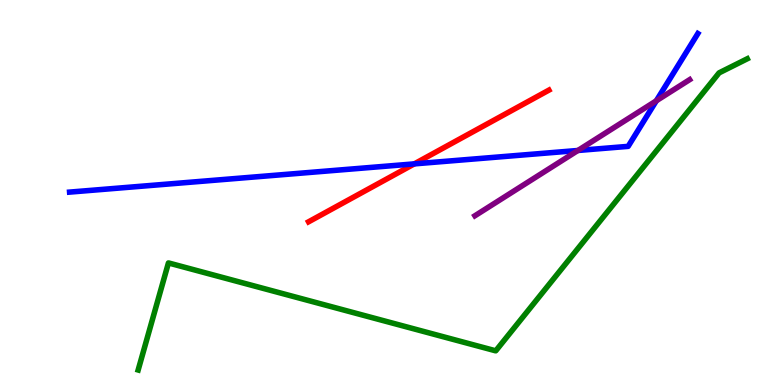[{'lines': ['blue', 'red'], 'intersections': [{'x': 5.35, 'y': 5.74}]}, {'lines': ['green', 'red'], 'intersections': []}, {'lines': ['purple', 'red'], 'intersections': []}, {'lines': ['blue', 'green'], 'intersections': []}, {'lines': ['blue', 'purple'], 'intersections': [{'x': 7.46, 'y': 6.09}, {'x': 8.47, 'y': 7.38}]}, {'lines': ['green', 'purple'], 'intersections': []}]